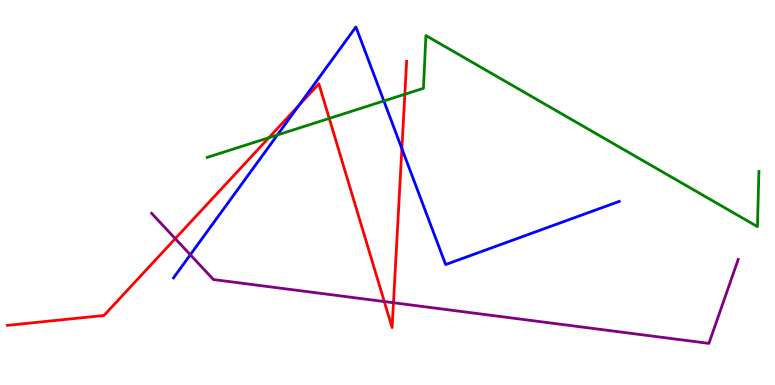[{'lines': ['blue', 'red'], 'intersections': [{'x': 3.86, 'y': 7.27}, {'x': 5.19, 'y': 6.14}]}, {'lines': ['green', 'red'], 'intersections': [{'x': 3.47, 'y': 6.42}, {'x': 4.25, 'y': 6.92}, {'x': 5.22, 'y': 7.55}]}, {'lines': ['purple', 'red'], 'intersections': [{'x': 2.26, 'y': 3.8}, {'x': 4.96, 'y': 2.17}, {'x': 5.08, 'y': 2.14}]}, {'lines': ['blue', 'green'], 'intersections': [{'x': 3.58, 'y': 6.49}, {'x': 4.95, 'y': 7.38}]}, {'lines': ['blue', 'purple'], 'intersections': [{'x': 2.46, 'y': 3.38}]}, {'lines': ['green', 'purple'], 'intersections': []}]